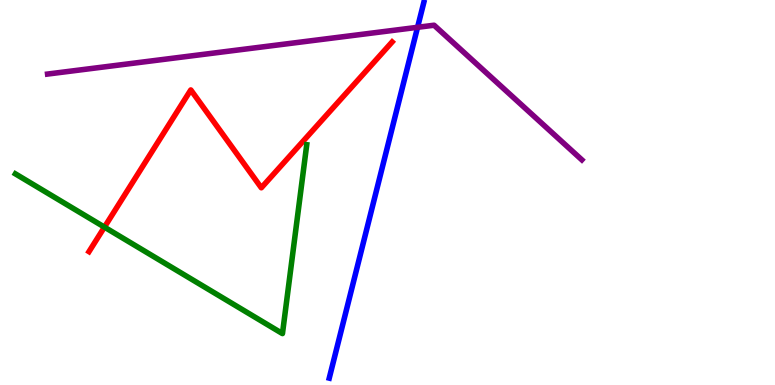[{'lines': ['blue', 'red'], 'intersections': []}, {'lines': ['green', 'red'], 'intersections': [{'x': 1.35, 'y': 4.1}]}, {'lines': ['purple', 'red'], 'intersections': []}, {'lines': ['blue', 'green'], 'intersections': []}, {'lines': ['blue', 'purple'], 'intersections': [{'x': 5.39, 'y': 9.29}]}, {'lines': ['green', 'purple'], 'intersections': []}]